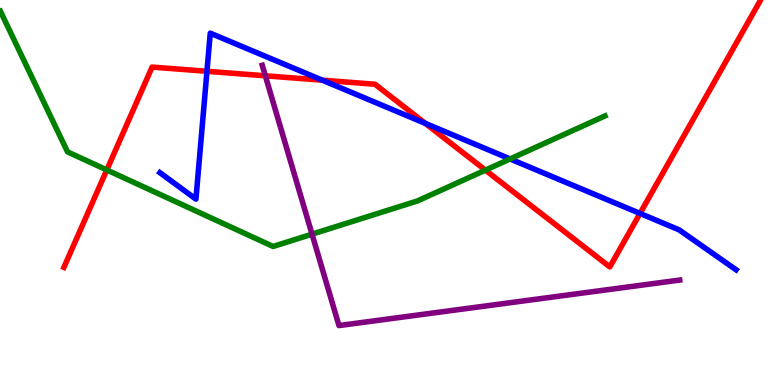[{'lines': ['blue', 'red'], 'intersections': [{'x': 2.67, 'y': 8.15}, {'x': 4.16, 'y': 7.92}, {'x': 5.49, 'y': 6.79}, {'x': 8.26, 'y': 4.46}]}, {'lines': ['green', 'red'], 'intersections': [{'x': 1.38, 'y': 5.59}, {'x': 6.26, 'y': 5.58}]}, {'lines': ['purple', 'red'], 'intersections': [{'x': 3.42, 'y': 8.03}]}, {'lines': ['blue', 'green'], 'intersections': [{'x': 6.58, 'y': 5.87}]}, {'lines': ['blue', 'purple'], 'intersections': []}, {'lines': ['green', 'purple'], 'intersections': [{'x': 4.03, 'y': 3.92}]}]